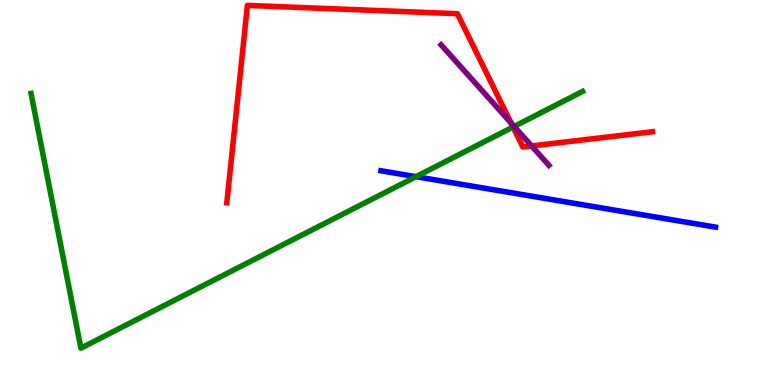[{'lines': ['blue', 'red'], 'intersections': []}, {'lines': ['green', 'red'], 'intersections': [{'x': 6.62, 'y': 6.7}]}, {'lines': ['purple', 'red'], 'intersections': [{'x': 6.59, 'y': 6.81}, {'x': 6.86, 'y': 6.21}]}, {'lines': ['blue', 'green'], 'intersections': [{'x': 5.37, 'y': 5.41}]}, {'lines': ['blue', 'purple'], 'intersections': []}, {'lines': ['green', 'purple'], 'intersections': [{'x': 6.63, 'y': 6.72}]}]